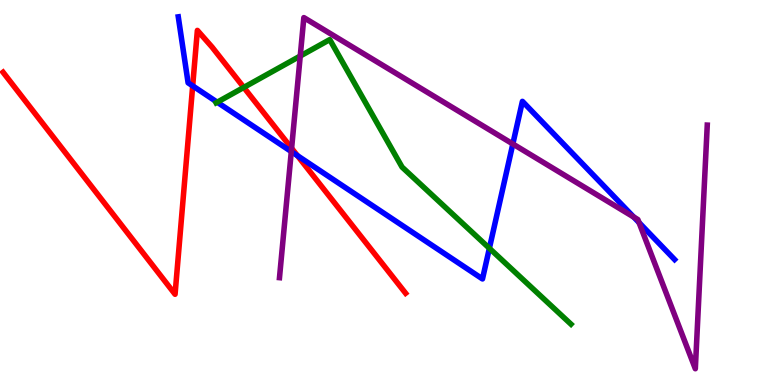[{'lines': ['blue', 'red'], 'intersections': [{'x': 2.49, 'y': 7.77}, {'x': 3.84, 'y': 5.96}]}, {'lines': ['green', 'red'], 'intersections': [{'x': 3.15, 'y': 7.73}]}, {'lines': ['purple', 'red'], 'intersections': [{'x': 3.76, 'y': 6.15}]}, {'lines': ['blue', 'green'], 'intersections': [{'x': 2.8, 'y': 7.35}, {'x': 6.31, 'y': 3.55}]}, {'lines': ['blue', 'purple'], 'intersections': [{'x': 3.76, 'y': 6.06}, {'x': 6.62, 'y': 6.26}, {'x': 8.18, 'y': 4.36}, {'x': 8.25, 'y': 4.22}]}, {'lines': ['green', 'purple'], 'intersections': [{'x': 3.87, 'y': 8.54}]}]